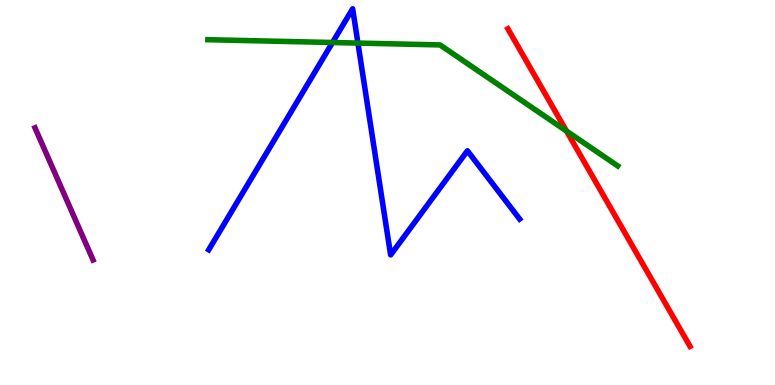[{'lines': ['blue', 'red'], 'intersections': []}, {'lines': ['green', 'red'], 'intersections': [{'x': 7.31, 'y': 6.6}]}, {'lines': ['purple', 'red'], 'intersections': []}, {'lines': ['blue', 'green'], 'intersections': [{'x': 4.29, 'y': 8.9}, {'x': 4.62, 'y': 8.88}]}, {'lines': ['blue', 'purple'], 'intersections': []}, {'lines': ['green', 'purple'], 'intersections': []}]